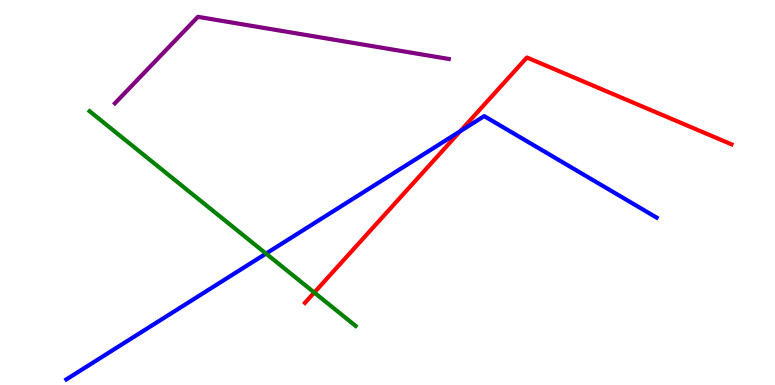[{'lines': ['blue', 'red'], 'intersections': [{'x': 5.94, 'y': 6.59}]}, {'lines': ['green', 'red'], 'intersections': [{'x': 4.06, 'y': 2.4}]}, {'lines': ['purple', 'red'], 'intersections': []}, {'lines': ['blue', 'green'], 'intersections': [{'x': 3.43, 'y': 3.41}]}, {'lines': ['blue', 'purple'], 'intersections': []}, {'lines': ['green', 'purple'], 'intersections': []}]